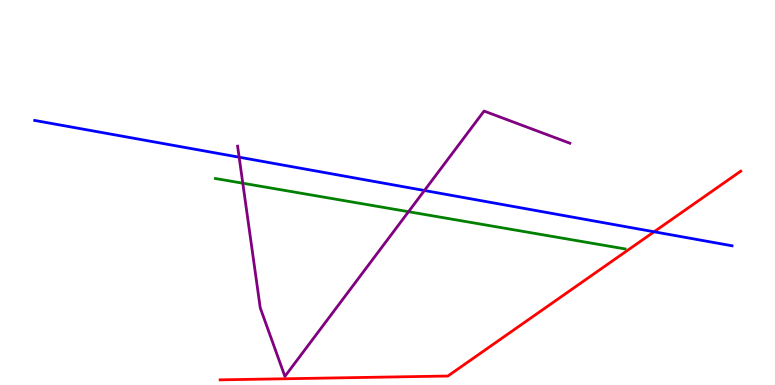[{'lines': ['blue', 'red'], 'intersections': [{'x': 8.44, 'y': 3.98}]}, {'lines': ['green', 'red'], 'intersections': []}, {'lines': ['purple', 'red'], 'intersections': []}, {'lines': ['blue', 'green'], 'intersections': []}, {'lines': ['blue', 'purple'], 'intersections': [{'x': 3.09, 'y': 5.92}, {'x': 5.48, 'y': 5.05}]}, {'lines': ['green', 'purple'], 'intersections': [{'x': 3.13, 'y': 5.24}, {'x': 5.27, 'y': 4.5}]}]